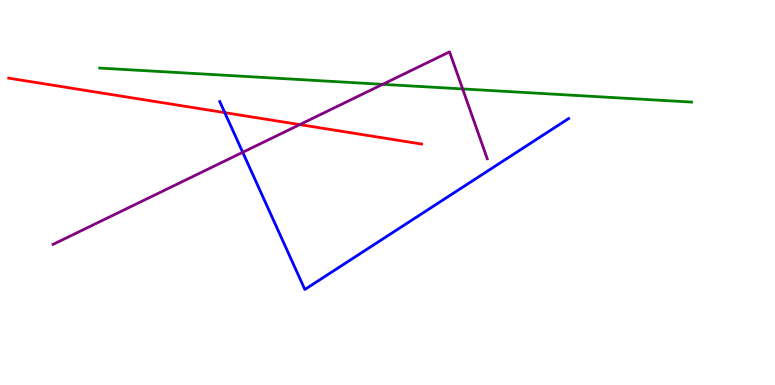[{'lines': ['blue', 'red'], 'intersections': [{'x': 2.9, 'y': 7.07}]}, {'lines': ['green', 'red'], 'intersections': []}, {'lines': ['purple', 'red'], 'intersections': [{'x': 3.87, 'y': 6.76}]}, {'lines': ['blue', 'green'], 'intersections': []}, {'lines': ['blue', 'purple'], 'intersections': [{'x': 3.13, 'y': 6.04}]}, {'lines': ['green', 'purple'], 'intersections': [{'x': 4.94, 'y': 7.81}, {'x': 5.97, 'y': 7.69}]}]